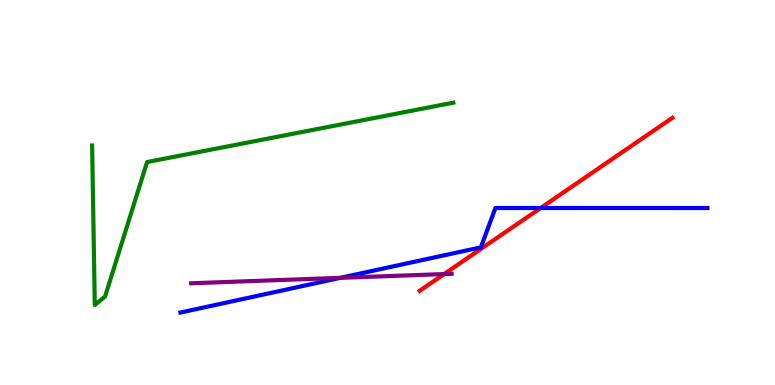[{'lines': ['blue', 'red'], 'intersections': [{'x': 6.98, 'y': 4.6}]}, {'lines': ['green', 'red'], 'intersections': []}, {'lines': ['purple', 'red'], 'intersections': [{'x': 5.73, 'y': 2.88}]}, {'lines': ['blue', 'green'], 'intersections': []}, {'lines': ['blue', 'purple'], 'intersections': [{'x': 4.39, 'y': 2.78}]}, {'lines': ['green', 'purple'], 'intersections': []}]